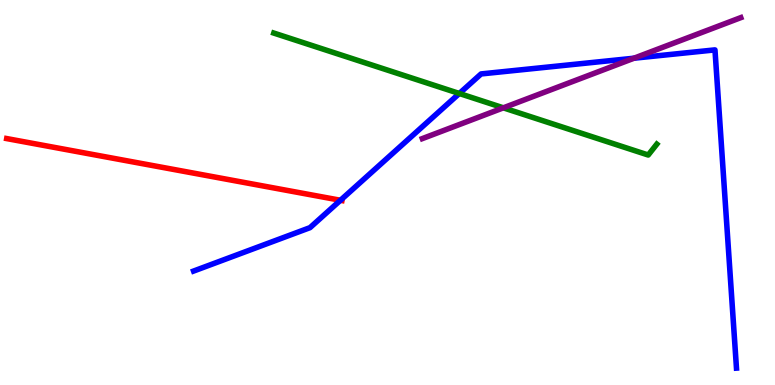[{'lines': ['blue', 'red'], 'intersections': [{'x': 4.39, 'y': 4.8}]}, {'lines': ['green', 'red'], 'intersections': []}, {'lines': ['purple', 'red'], 'intersections': []}, {'lines': ['blue', 'green'], 'intersections': [{'x': 5.93, 'y': 7.57}]}, {'lines': ['blue', 'purple'], 'intersections': [{'x': 8.18, 'y': 8.49}]}, {'lines': ['green', 'purple'], 'intersections': [{'x': 6.49, 'y': 7.2}]}]